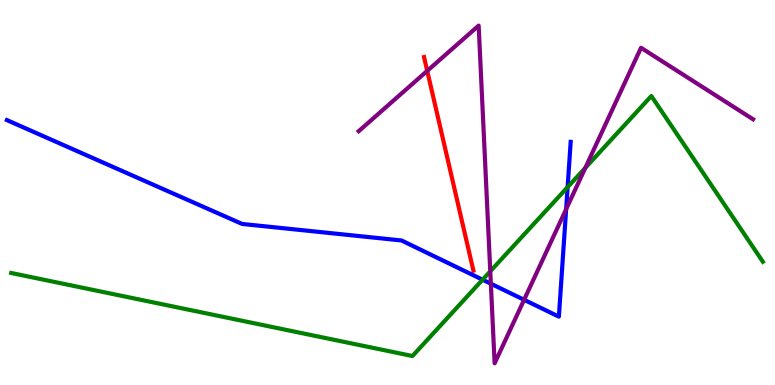[{'lines': ['blue', 'red'], 'intersections': []}, {'lines': ['green', 'red'], 'intersections': []}, {'lines': ['purple', 'red'], 'intersections': [{'x': 5.51, 'y': 8.16}]}, {'lines': ['blue', 'green'], 'intersections': [{'x': 6.23, 'y': 2.73}, {'x': 7.32, 'y': 5.14}]}, {'lines': ['blue', 'purple'], 'intersections': [{'x': 6.33, 'y': 2.63}, {'x': 6.76, 'y': 2.21}, {'x': 7.3, 'y': 4.57}]}, {'lines': ['green', 'purple'], 'intersections': [{'x': 6.33, 'y': 2.95}, {'x': 7.55, 'y': 5.64}]}]